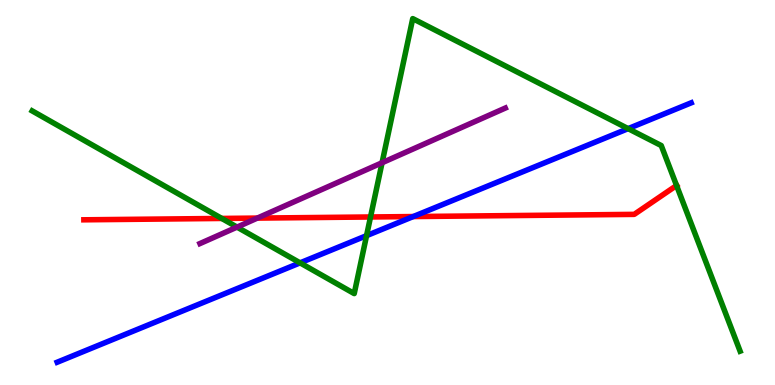[{'lines': ['blue', 'red'], 'intersections': [{'x': 5.33, 'y': 4.38}]}, {'lines': ['green', 'red'], 'intersections': [{'x': 2.86, 'y': 4.33}, {'x': 4.78, 'y': 4.36}, {'x': 8.73, 'y': 5.18}]}, {'lines': ['purple', 'red'], 'intersections': [{'x': 3.32, 'y': 4.34}]}, {'lines': ['blue', 'green'], 'intersections': [{'x': 3.87, 'y': 3.17}, {'x': 4.73, 'y': 3.88}, {'x': 8.1, 'y': 6.66}]}, {'lines': ['blue', 'purple'], 'intersections': []}, {'lines': ['green', 'purple'], 'intersections': [{'x': 3.06, 'y': 4.1}, {'x': 4.93, 'y': 5.77}]}]